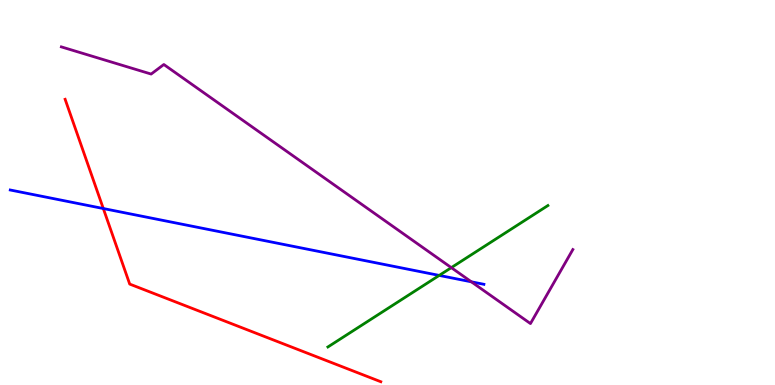[{'lines': ['blue', 'red'], 'intersections': [{'x': 1.33, 'y': 4.58}]}, {'lines': ['green', 'red'], 'intersections': []}, {'lines': ['purple', 'red'], 'intersections': []}, {'lines': ['blue', 'green'], 'intersections': [{'x': 5.67, 'y': 2.85}]}, {'lines': ['blue', 'purple'], 'intersections': [{'x': 6.08, 'y': 2.68}]}, {'lines': ['green', 'purple'], 'intersections': [{'x': 5.82, 'y': 3.05}]}]